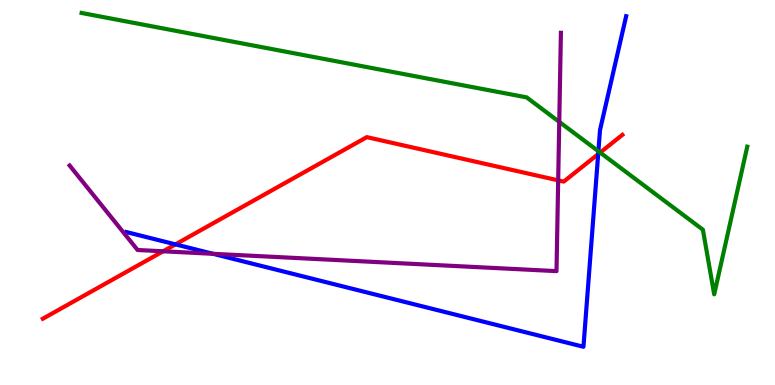[{'lines': ['blue', 'red'], 'intersections': [{'x': 2.26, 'y': 3.65}, {'x': 7.72, 'y': 6.0}]}, {'lines': ['green', 'red'], 'intersections': [{'x': 7.74, 'y': 6.04}]}, {'lines': ['purple', 'red'], 'intersections': [{'x': 2.1, 'y': 3.47}, {'x': 7.2, 'y': 5.32}]}, {'lines': ['blue', 'green'], 'intersections': [{'x': 7.72, 'y': 6.07}]}, {'lines': ['blue', 'purple'], 'intersections': [{'x': 2.75, 'y': 3.41}]}, {'lines': ['green', 'purple'], 'intersections': [{'x': 7.22, 'y': 6.83}]}]